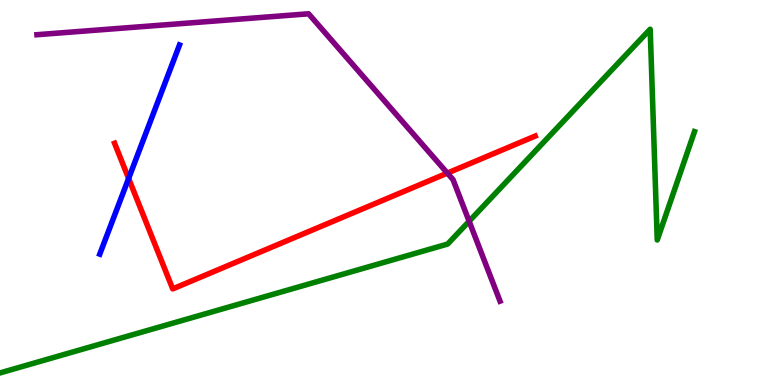[{'lines': ['blue', 'red'], 'intersections': [{'x': 1.66, 'y': 5.37}]}, {'lines': ['green', 'red'], 'intersections': []}, {'lines': ['purple', 'red'], 'intersections': [{'x': 5.77, 'y': 5.5}]}, {'lines': ['blue', 'green'], 'intersections': []}, {'lines': ['blue', 'purple'], 'intersections': []}, {'lines': ['green', 'purple'], 'intersections': [{'x': 6.05, 'y': 4.25}]}]